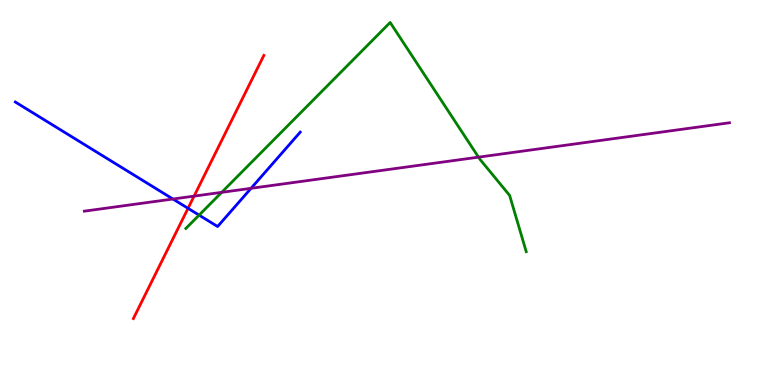[{'lines': ['blue', 'red'], 'intersections': [{'x': 2.43, 'y': 4.59}]}, {'lines': ['green', 'red'], 'intersections': []}, {'lines': ['purple', 'red'], 'intersections': [{'x': 2.5, 'y': 4.91}]}, {'lines': ['blue', 'green'], 'intersections': [{'x': 2.57, 'y': 4.41}]}, {'lines': ['blue', 'purple'], 'intersections': [{'x': 2.23, 'y': 4.83}, {'x': 3.24, 'y': 5.11}]}, {'lines': ['green', 'purple'], 'intersections': [{'x': 2.86, 'y': 5.0}, {'x': 6.17, 'y': 5.92}]}]